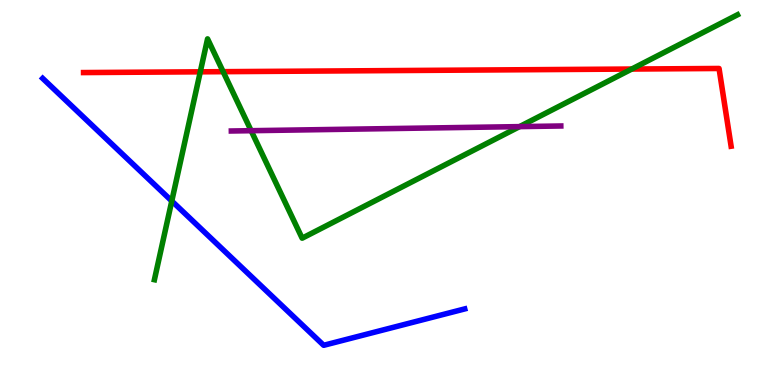[{'lines': ['blue', 'red'], 'intersections': []}, {'lines': ['green', 'red'], 'intersections': [{'x': 2.58, 'y': 8.13}, {'x': 2.88, 'y': 8.14}, {'x': 8.15, 'y': 8.21}]}, {'lines': ['purple', 'red'], 'intersections': []}, {'lines': ['blue', 'green'], 'intersections': [{'x': 2.22, 'y': 4.78}]}, {'lines': ['blue', 'purple'], 'intersections': []}, {'lines': ['green', 'purple'], 'intersections': [{'x': 3.24, 'y': 6.61}, {'x': 6.7, 'y': 6.71}]}]